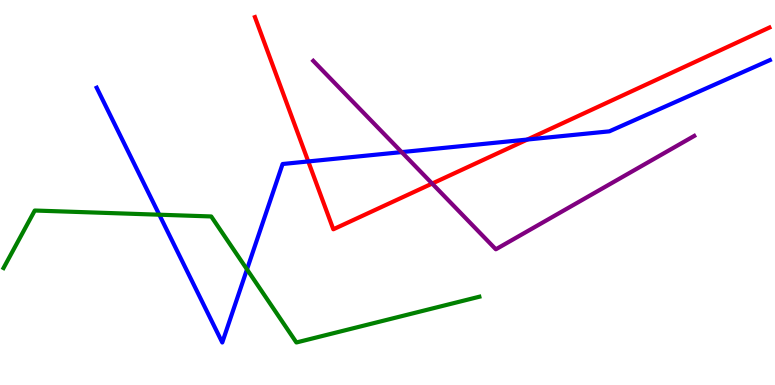[{'lines': ['blue', 'red'], 'intersections': [{'x': 3.98, 'y': 5.81}, {'x': 6.8, 'y': 6.38}]}, {'lines': ['green', 'red'], 'intersections': []}, {'lines': ['purple', 'red'], 'intersections': [{'x': 5.58, 'y': 5.23}]}, {'lines': ['blue', 'green'], 'intersections': [{'x': 2.06, 'y': 4.42}, {'x': 3.19, 'y': 3.0}]}, {'lines': ['blue', 'purple'], 'intersections': [{'x': 5.18, 'y': 6.05}]}, {'lines': ['green', 'purple'], 'intersections': []}]